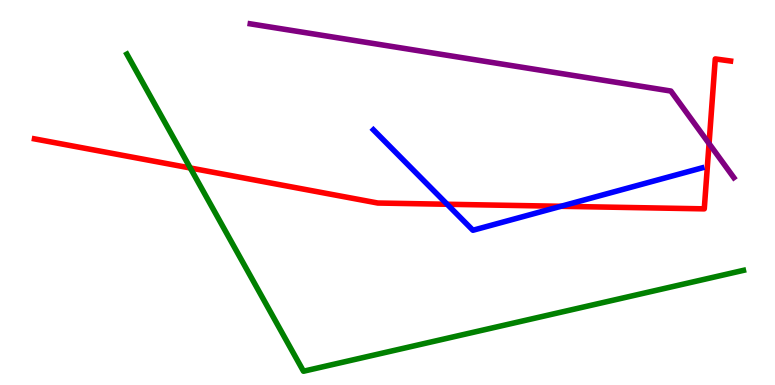[{'lines': ['blue', 'red'], 'intersections': [{'x': 5.77, 'y': 4.69}, {'x': 7.24, 'y': 4.64}]}, {'lines': ['green', 'red'], 'intersections': [{'x': 2.46, 'y': 5.64}]}, {'lines': ['purple', 'red'], 'intersections': [{'x': 9.15, 'y': 6.27}]}, {'lines': ['blue', 'green'], 'intersections': []}, {'lines': ['blue', 'purple'], 'intersections': []}, {'lines': ['green', 'purple'], 'intersections': []}]